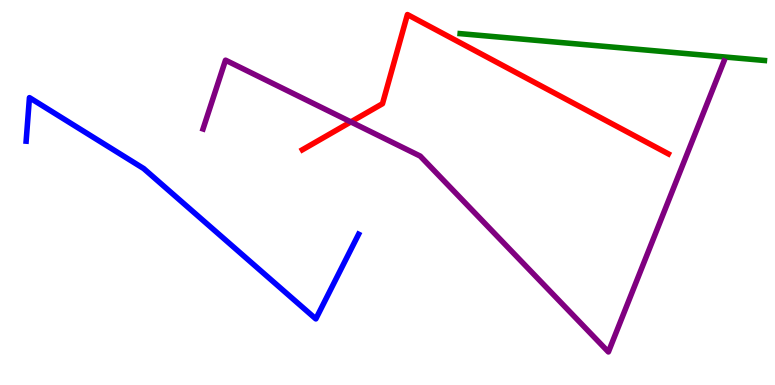[{'lines': ['blue', 'red'], 'intersections': []}, {'lines': ['green', 'red'], 'intersections': []}, {'lines': ['purple', 'red'], 'intersections': [{'x': 4.53, 'y': 6.83}]}, {'lines': ['blue', 'green'], 'intersections': []}, {'lines': ['blue', 'purple'], 'intersections': []}, {'lines': ['green', 'purple'], 'intersections': []}]